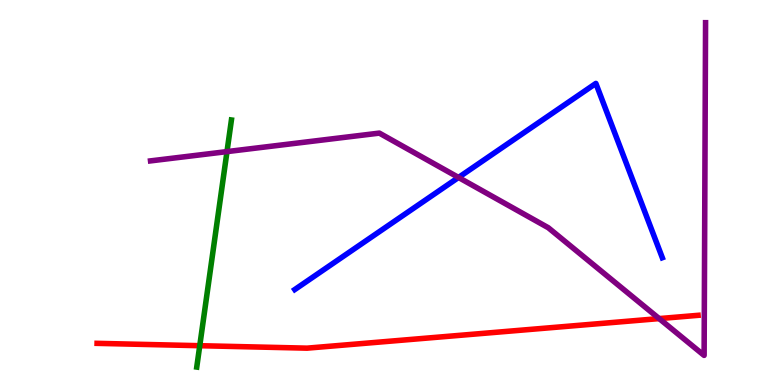[{'lines': ['blue', 'red'], 'intersections': []}, {'lines': ['green', 'red'], 'intersections': [{'x': 2.58, 'y': 1.02}]}, {'lines': ['purple', 'red'], 'intersections': [{'x': 8.51, 'y': 1.72}]}, {'lines': ['blue', 'green'], 'intersections': []}, {'lines': ['blue', 'purple'], 'intersections': [{'x': 5.92, 'y': 5.39}]}, {'lines': ['green', 'purple'], 'intersections': [{'x': 2.93, 'y': 6.06}]}]